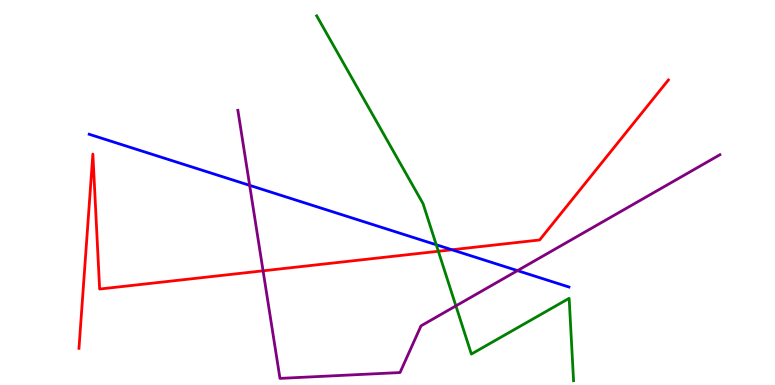[{'lines': ['blue', 'red'], 'intersections': [{'x': 5.83, 'y': 3.51}]}, {'lines': ['green', 'red'], 'intersections': [{'x': 5.66, 'y': 3.47}]}, {'lines': ['purple', 'red'], 'intersections': [{'x': 3.39, 'y': 2.97}]}, {'lines': ['blue', 'green'], 'intersections': [{'x': 5.63, 'y': 3.64}]}, {'lines': ['blue', 'purple'], 'intersections': [{'x': 3.22, 'y': 5.19}, {'x': 6.68, 'y': 2.97}]}, {'lines': ['green', 'purple'], 'intersections': [{'x': 5.88, 'y': 2.05}]}]